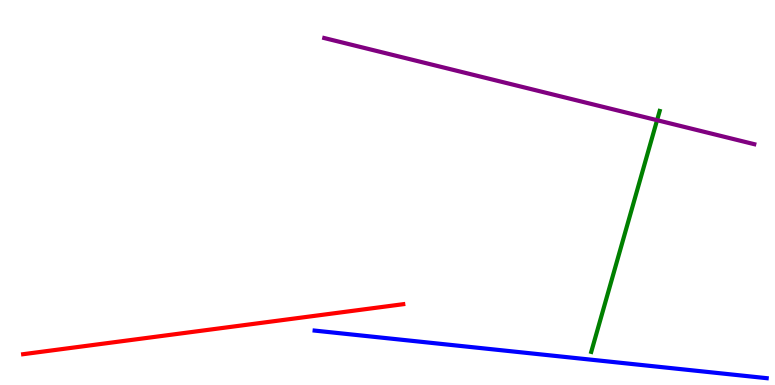[{'lines': ['blue', 'red'], 'intersections': []}, {'lines': ['green', 'red'], 'intersections': []}, {'lines': ['purple', 'red'], 'intersections': []}, {'lines': ['blue', 'green'], 'intersections': []}, {'lines': ['blue', 'purple'], 'intersections': []}, {'lines': ['green', 'purple'], 'intersections': [{'x': 8.48, 'y': 6.88}]}]